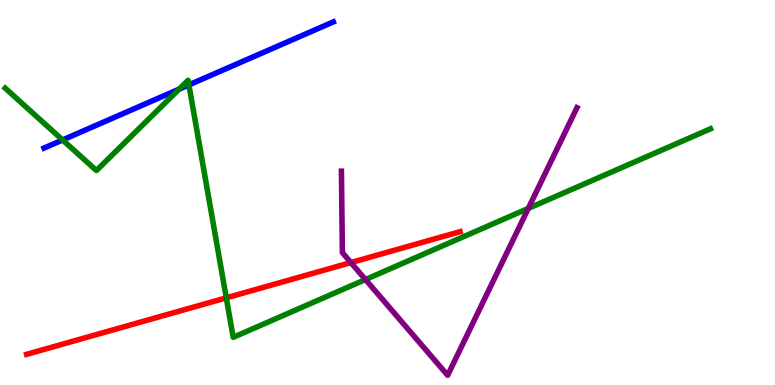[{'lines': ['blue', 'red'], 'intersections': []}, {'lines': ['green', 'red'], 'intersections': [{'x': 2.92, 'y': 2.26}]}, {'lines': ['purple', 'red'], 'intersections': [{'x': 4.53, 'y': 3.18}]}, {'lines': ['blue', 'green'], 'intersections': [{'x': 0.808, 'y': 6.36}, {'x': 2.31, 'y': 7.68}, {'x': 2.44, 'y': 7.8}]}, {'lines': ['blue', 'purple'], 'intersections': []}, {'lines': ['green', 'purple'], 'intersections': [{'x': 4.72, 'y': 2.74}, {'x': 6.82, 'y': 4.59}]}]